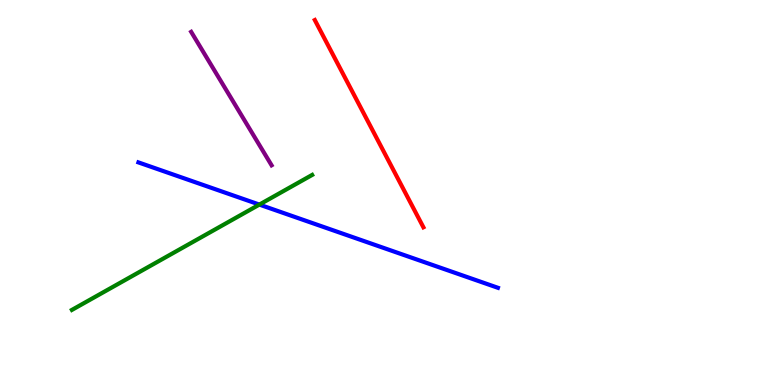[{'lines': ['blue', 'red'], 'intersections': []}, {'lines': ['green', 'red'], 'intersections': []}, {'lines': ['purple', 'red'], 'intersections': []}, {'lines': ['blue', 'green'], 'intersections': [{'x': 3.35, 'y': 4.69}]}, {'lines': ['blue', 'purple'], 'intersections': []}, {'lines': ['green', 'purple'], 'intersections': []}]